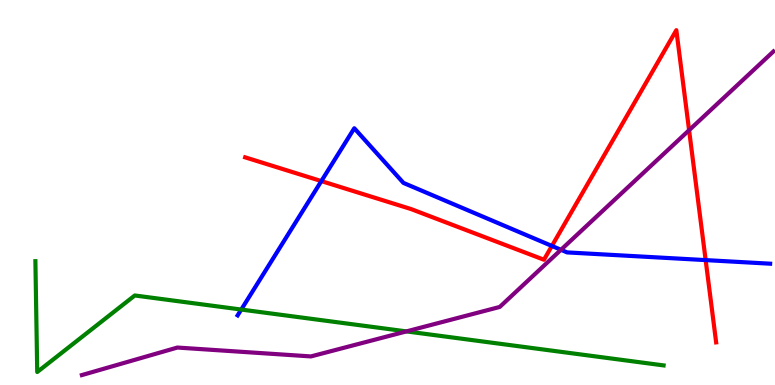[{'lines': ['blue', 'red'], 'intersections': [{'x': 4.15, 'y': 5.3}, {'x': 7.12, 'y': 3.61}, {'x': 9.11, 'y': 3.24}]}, {'lines': ['green', 'red'], 'intersections': []}, {'lines': ['purple', 'red'], 'intersections': [{'x': 8.89, 'y': 6.62}]}, {'lines': ['blue', 'green'], 'intersections': [{'x': 3.11, 'y': 1.96}]}, {'lines': ['blue', 'purple'], 'intersections': [{'x': 7.24, 'y': 3.51}]}, {'lines': ['green', 'purple'], 'intersections': [{'x': 5.24, 'y': 1.39}]}]